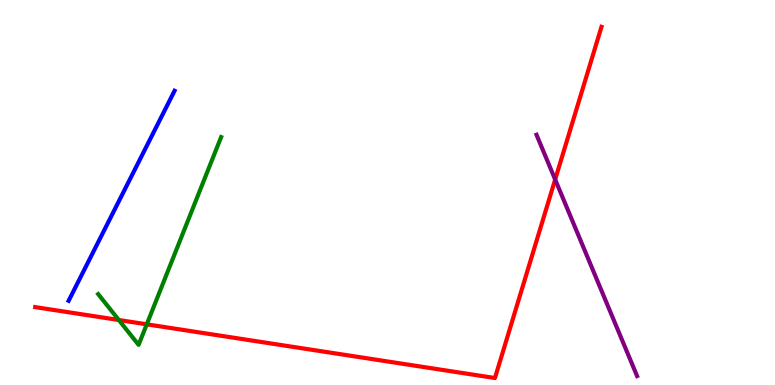[{'lines': ['blue', 'red'], 'intersections': []}, {'lines': ['green', 'red'], 'intersections': [{'x': 1.53, 'y': 1.69}, {'x': 1.89, 'y': 1.58}]}, {'lines': ['purple', 'red'], 'intersections': [{'x': 7.16, 'y': 5.34}]}, {'lines': ['blue', 'green'], 'intersections': []}, {'lines': ['blue', 'purple'], 'intersections': []}, {'lines': ['green', 'purple'], 'intersections': []}]